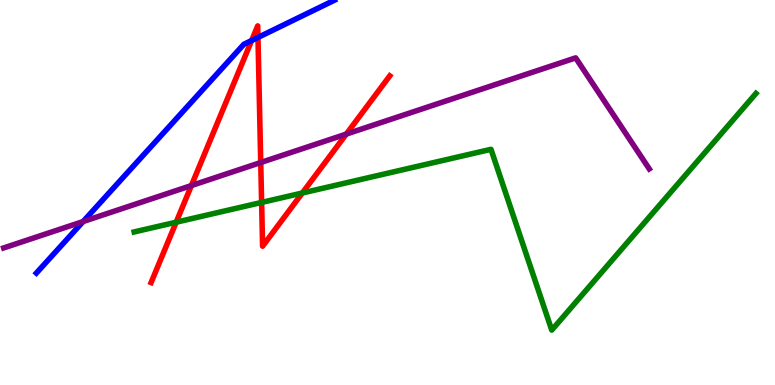[{'lines': ['blue', 'red'], 'intersections': [{'x': 3.25, 'y': 8.95}, {'x': 3.33, 'y': 9.03}]}, {'lines': ['green', 'red'], 'intersections': [{'x': 2.27, 'y': 4.23}, {'x': 3.38, 'y': 4.74}, {'x': 3.9, 'y': 4.99}]}, {'lines': ['purple', 'red'], 'intersections': [{'x': 2.47, 'y': 5.18}, {'x': 3.36, 'y': 5.78}, {'x': 4.47, 'y': 6.52}]}, {'lines': ['blue', 'green'], 'intersections': []}, {'lines': ['blue', 'purple'], 'intersections': [{'x': 1.07, 'y': 4.25}]}, {'lines': ['green', 'purple'], 'intersections': []}]